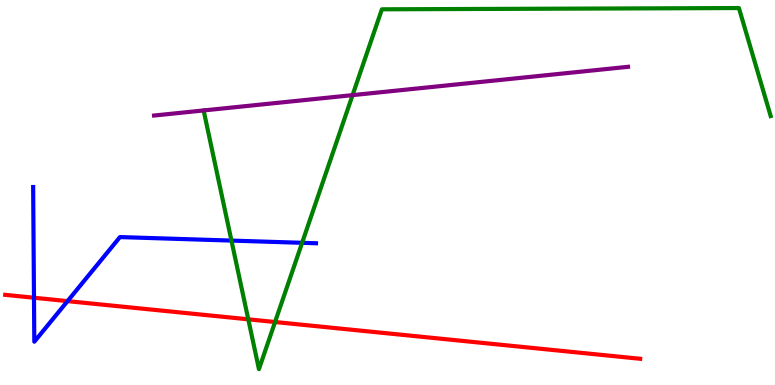[{'lines': ['blue', 'red'], 'intersections': [{'x': 0.439, 'y': 2.27}, {'x': 0.871, 'y': 2.18}]}, {'lines': ['green', 'red'], 'intersections': [{'x': 3.2, 'y': 1.71}, {'x': 3.55, 'y': 1.64}]}, {'lines': ['purple', 'red'], 'intersections': []}, {'lines': ['blue', 'green'], 'intersections': [{'x': 2.99, 'y': 3.75}, {'x': 3.9, 'y': 3.69}]}, {'lines': ['blue', 'purple'], 'intersections': []}, {'lines': ['green', 'purple'], 'intersections': [{'x': 4.55, 'y': 7.53}]}]